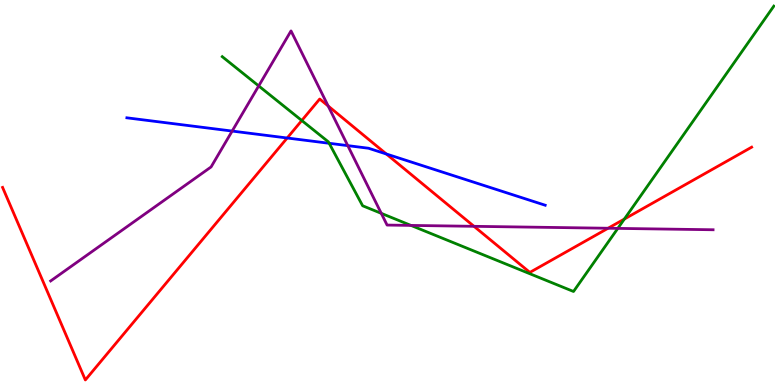[{'lines': ['blue', 'red'], 'intersections': [{'x': 3.71, 'y': 6.42}, {'x': 4.98, 'y': 6.0}]}, {'lines': ['green', 'red'], 'intersections': [{'x': 3.89, 'y': 6.87}, {'x': 8.06, 'y': 4.31}]}, {'lines': ['purple', 'red'], 'intersections': [{'x': 4.23, 'y': 7.25}, {'x': 6.12, 'y': 4.12}, {'x': 7.85, 'y': 4.07}]}, {'lines': ['blue', 'green'], 'intersections': [{'x': 4.25, 'y': 6.28}]}, {'lines': ['blue', 'purple'], 'intersections': [{'x': 3.0, 'y': 6.6}, {'x': 4.49, 'y': 6.22}]}, {'lines': ['green', 'purple'], 'intersections': [{'x': 3.34, 'y': 7.77}, {'x': 4.92, 'y': 4.46}, {'x': 5.3, 'y': 4.15}, {'x': 7.97, 'y': 4.07}]}]